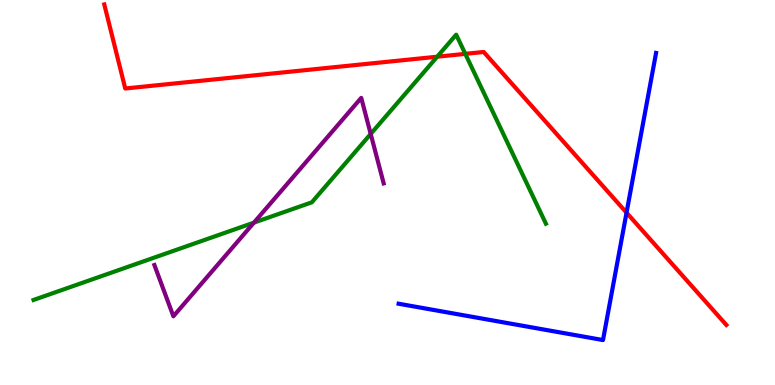[{'lines': ['blue', 'red'], 'intersections': [{'x': 8.08, 'y': 4.48}]}, {'lines': ['green', 'red'], 'intersections': [{'x': 5.64, 'y': 8.53}, {'x': 6.0, 'y': 8.6}]}, {'lines': ['purple', 'red'], 'intersections': []}, {'lines': ['blue', 'green'], 'intersections': []}, {'lines': ['blue', 'purple'], 'intersections': []}, {'lines': ['green', 'purple'], 'intersections': [{'x': 3.28, 'y': 4.22}, {'x': 4.78, 'y': 6.52}]}]